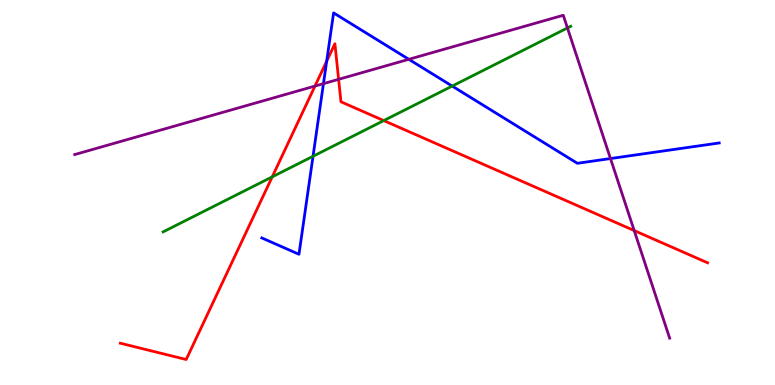[{'lines': ['blue', 'red'], 'intersections': [{'x': 4.21, 'y': 8.41}]}, {'lines': ['green', 'red'], 'intersections': [{'x': 3.51, 'y': 5.41}, {'x': 4.95, 'y': 6.87}]}, {'lines': ['purple', 'red'], 'intersections': [{'x': 4.06, 'y': 7.76}, {'x': 4.37, 'y': 7.94}, {'x': 8.18, 'y': 4.01}]}, {'lines': ['blue', 'green'], 'intersections': [{'x': 4.04, 'y': 5.94}, {'x': 5.83, 'y': 7.76}]}, {'lines': ['blue', 'purple'], 'intersections': [{'x': 4.17, 'y': 7.83}, {'x': 5.28, 'y': 8.46}, {'x': 7.88, 'y': 5.88}]}, {'lines': ['green', 'purple'], 'intersections': [{'x': 7.32, 'y': 9.27}]}]